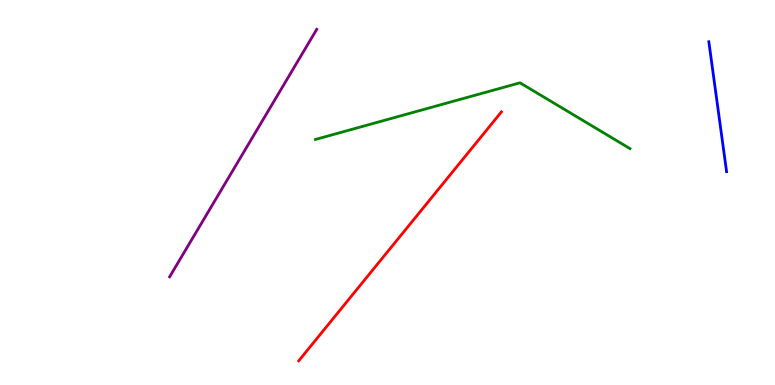[{'lines': ['blue', 'red'], 'intersections': []}, {'lines': ['green', 'red'], 'intersections': []}, {'lines': ['purple', 'red'], 'intersections': []}, {'lines': ['blue', 'green'], 'intersections': []}, {'lines': ['blue', 'purple'], 'intersections': []}, {'lines': ['green', 'purple'], 'intersections': []}]